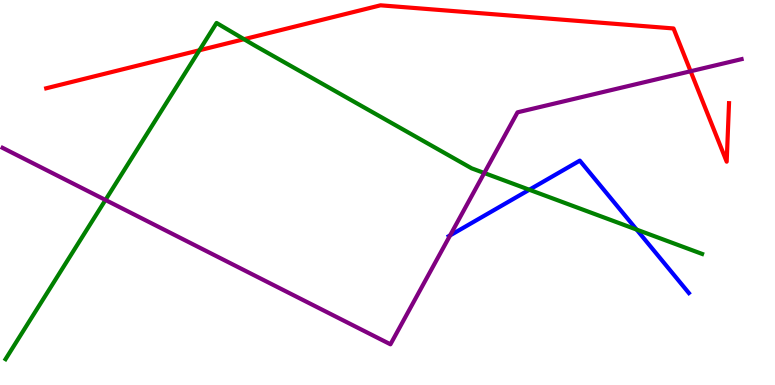[{'lines': ['blue', 'red'], 'intersections': []}, {'lines': ['green', 'red'], 'intersections': [{'x': 2.57, 'y': 8.69}, {'x': 3.15, 'y': 8.98}]}, {'lines': ['purple', 'red'], 'intersections': [{'x': 8.91, 'y': 8.15}]}, {'lines': ['blue', 'green'], 'intersections': [{'x': 6.83, 'y': 5.07}, {'x': 8.21, 'y': 4.04}]}, {'lines': ['blue', 'purple'], 'intersections': [{'x': 5.81, 'y': 3.89}]}, {'lines': ['green', 'purple'], 'intersections': [{'x': 1.36, 'y': 4.81}, {'x': 6.25, 'y': 5.51}]}]